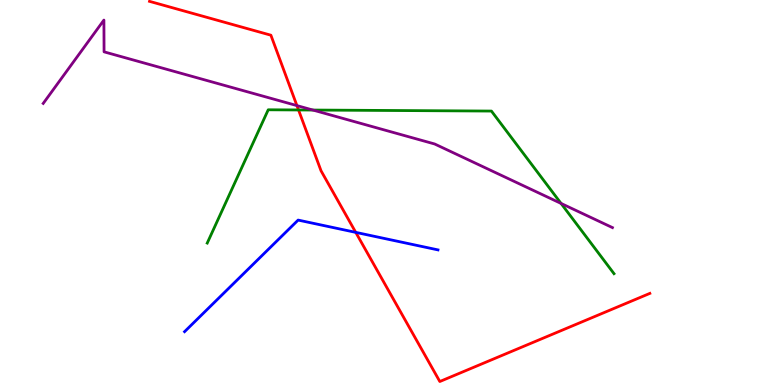[{'lines': ['blue', 'red'], 'intersections': [{'x': 4.59, 'y': 3.96}]}, {'lines': ['green', 'red'], 'intersections': [{'x': 3.85, 'y': 7.14}]}, {'lines': ['purple', 'red'], 'intersections': [{'x': 3.83, 'y': 7.26}]}, {'lines': ['blue', 'green'], 'intersections': []}, {'lines': ['blue', 'purple'], 'intersections': []}, {'lines': ['green', 'purple'], 'intersections': [{'x': 4.04, 'y': 7.14}, {'x': 7.24, 'y': 4.72}]}]